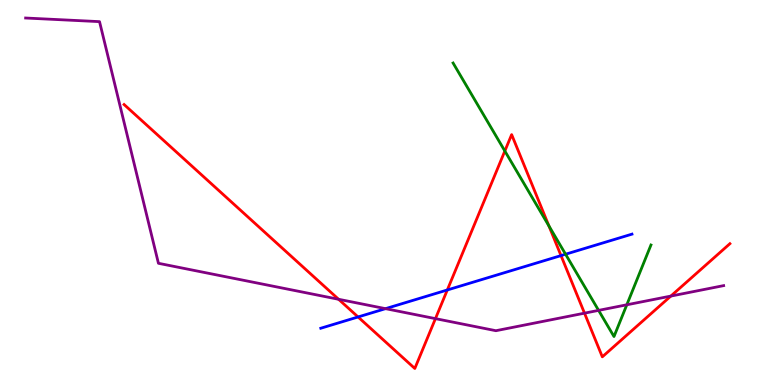[{'lines': ['blue', 'red'], 'intersections': [{'x': 4.62, 'y': 1.77}, {'x': 5.77, 'y': 2.47}, {'x': 7.24, 'y': 3.36}]}, {'lines': ['green', 'red'], 'intersections': [{'x': 6.51, 'y': 6.08}, {'x': 7.08, 'y': 4.13}]}, {'lines': ['purple', 'red'], 'intersections': [{'x': 4.37, 'y': 2.23}, {'x': 5.62, 'y': 1.72}, {'x': 7.54, 'y': 1.87}, {'x': 8.66, 'y': 2.31}]}, {'lines': ['blue', 'green'], 'intersections': [{'x': 7.3, 'y': 3.4}]}, {'lines': ['blue', 'purple'], 'intersections': [{'x': 4.97, 'y': 1.98}]}, {'lines': ['green', 'purple'], 'intersections': [{'x': 7.72, 'y': 1.94}, {'x': 8.09, 'y': 2.08}]}]